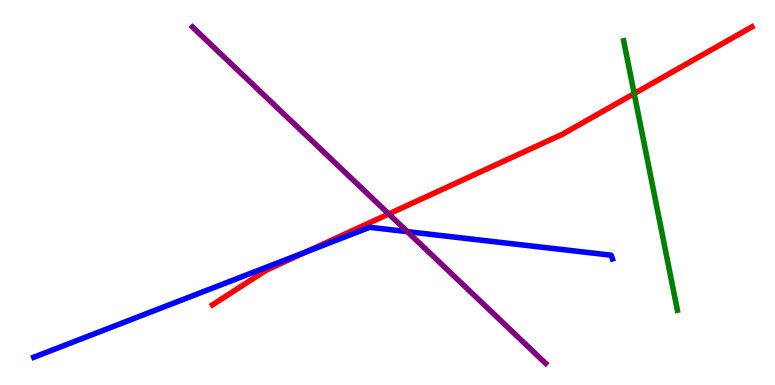[{'lines': ['blue', 'red'], 'intersections': [{'x': 3.95, 'y': 3.46}]}, {'lines': ['green', 'red'], 'intersections': [{'x': 8.18, 'y': 7.57}]}, {'lines': ['purple', 'red'], 'intersections': [{'x': 5.02, 'y': 4.44}]}, {'lines': ['blue', 'green'], 'intersections': []}, {'lines': ['blue', 'purple'], 'intersections': [{'x': 5.26, 'y': 3.98}]}, {'lines': ['green', 'purple'], 'intersections': []}]